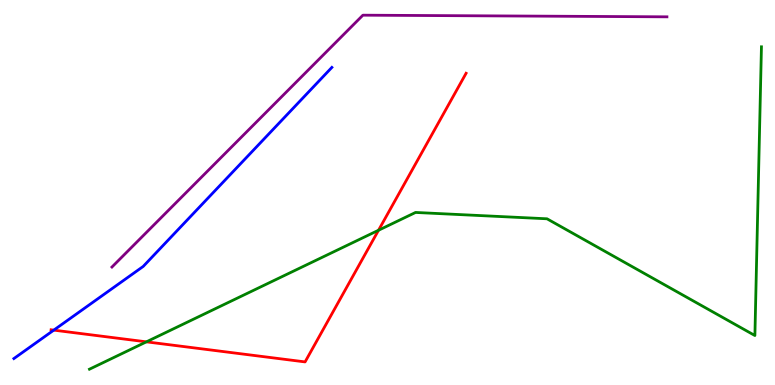[{'lines': ['blue', 'red'], 'intersections': [{'x': 0.694, 'y': 1.43}]}, {'lines': ['green', 'red'], 'intersections': [{'x': 1.89, 'y': 1.12}, {'x': 4.88, 'y': 4.02}]}, {'lines': ['purple', 'red'], 'intersections': []}, {'lines': ['blue', 'green'], 'intersections': []}, {'lines': ['blue', 'purple'], 'intersections': []}, {'lines': ['green', 'purple'], 'intersections': []}]